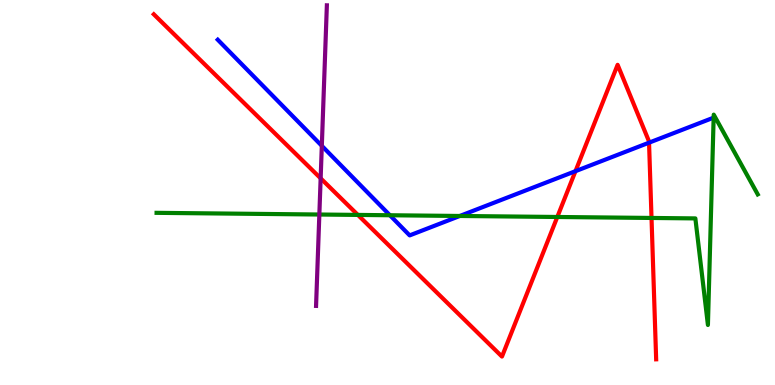[{'lines': ['blue', 'red'], 'intersections': [{'x': 7.43, 'y': 5.55}, {'x': 8.37, 'y': 6.29}]}, {'lines': ['green', 'red'], 'intersections': [{'x': 4.62, 'y': 4.42}, {'x': 7.19, 'y': 4.36}, {'x': 8.41, 'y': 4.34}]}, {'lines': ['purple', 'red'], 'intersections': [{'x': 4.14, 'y': 5.37}]}, {'lines': ['blue', 'green'], 'intersections': [{'x': 5.03, 'y': 4.41}, {'x': 5.93, 'y': 4.39}, {'x': 9.21, 'y': 6.94}]}, {'lines': ['blue', 'purple'], 'intersections': [{'x': 4.15, 'y': 6.21}]}, {'lines': ['green', 'purple'], 'intersections': [{'x': 4.12, 'y': 4.43}]}]